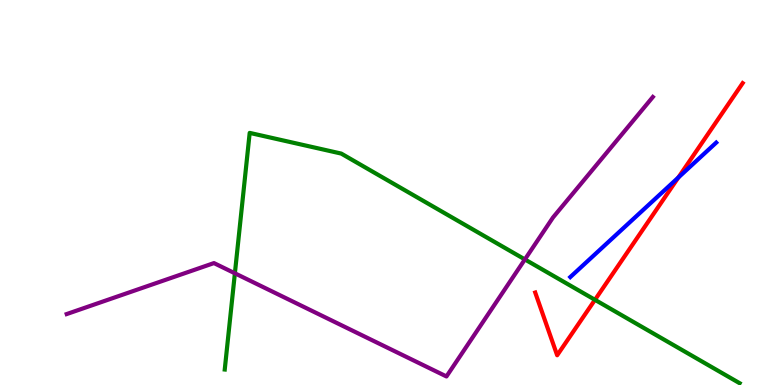[{'lines': ['blue', 'red'], 'intersections': [{'x': 8.75, 'y': 5.39}]}, {'lines': ['green', 'red'], 'intersections': [{'x': 7.68, 'y': 2.21}]}, {'lines': ['purple', 'red'], 'intersections': []}, {'lines': ['blue', 'green'], 'intersections': []}, {'lines': ['blue', 'purple'], 'intersections': []}, {'lines': ['green', 'purple'], 'intersections': [{'x': 3.03, 'y': 2.9}, {'x': 6.77, 'y': 3.26}]}]